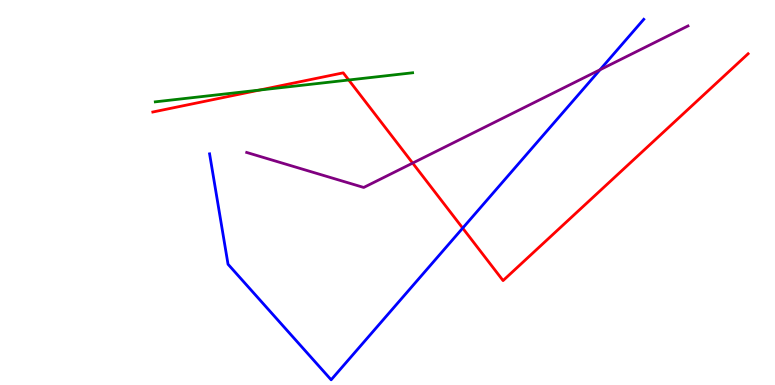[{'lines': ['blue', 'red'], 'intersections': [{'x': 5.97, 'y': 4.07}]}, {'lines': ['green', 'red'], 'intersections': [{'x': 3.35, 'y': 7.66}, {'x': 4.5, 'y': 7.92}]}, {'lines': ['purple', 'red'], 'intersections': [{'x': 5.32, 'y': 5.76}]}, {'lines': ['blue', 'green'], 'intersections': []}, {'lines': ['blue', 'purple'], 'intersections': [{'x': 7.74, 'y': 8.19}]}, {'lines': ['green', 'purple'], 'intersections': []}]